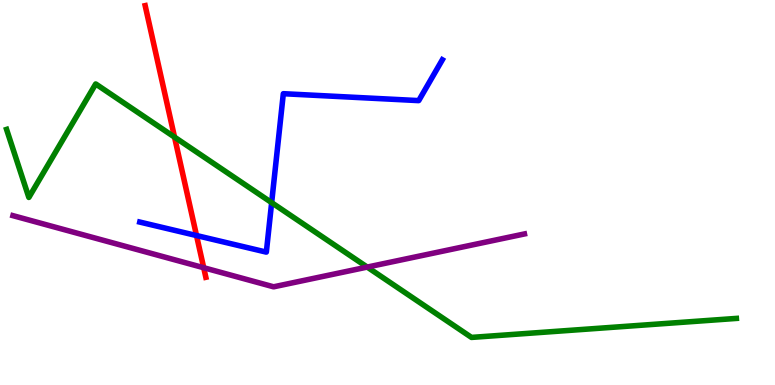[{'lines': ['blue', 'red'], 'intersections': [{'x': 2.54, 'y': 3.88}]}, {'lines': ['green', 'red'], 'intersections': [{'x': 2.25, 'y': 6.44}]}, {'lines': ['purple', 'red'], 'intersections': [{'x': 2.63, 'y': 3.05}]}, {'lines': ['blue', 'green'], 'intersections': [{'x': 3.51, 'y': 4.74}]}, {'lines': ['blue', 'purple'], 'intersections': []}, {'lines': ['green', 'purple'], 'intersections': [{'x': 4.74, 'y': 3.06}]}]